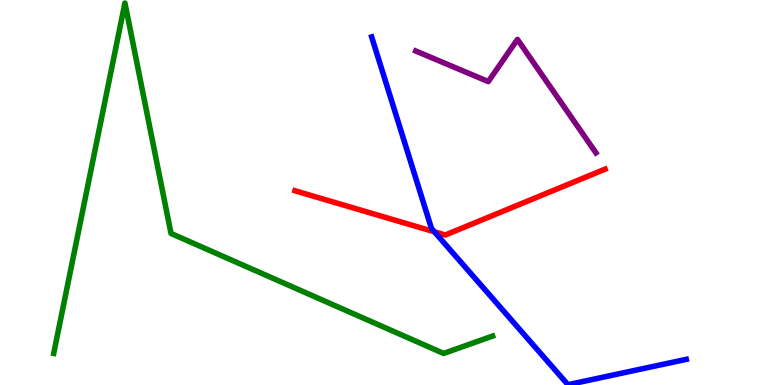[{'lines': ['blue', 'red'], 'intersections': [{'x': 5.61, 'y': 3.98}]}, {'lines': ['green', 'red'], 'intersections': []}, {'lines': ['purple', 'red'], 'intersections': []}, {'lines': ['blue', 'green'], 'intersections': []}, {'lines': ['blue', 'purple'], 'intersections': []}, {'lines': ['green', 'purple'], 'intersections': []}]